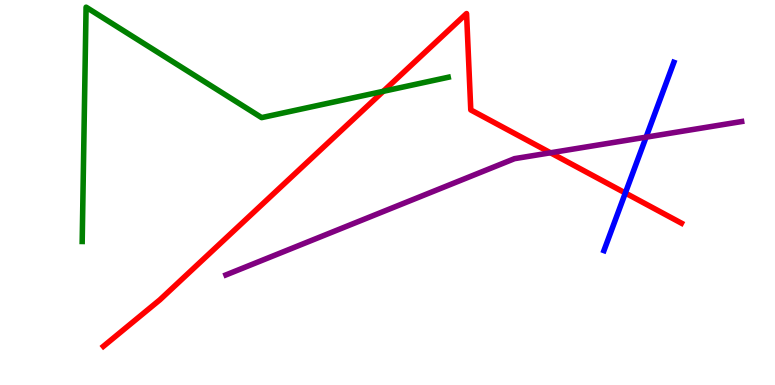[{'lines': ['blue', 'red'], 'intersections': [{'x': 8.07, 'y': 4.99}]}, {'lines': ['green', 'red'], 'intersections': [{'x': 4.95, 'y': 7.63}]}, {'lines': ['purple', 'red'], 'intersections': [{'x': 7.1, 'y': 6.03}]}, {'lines': ['blue', 'green'], 'intersections': []}, {'lines': ['blue', 'purple'], 'intersections': [{'x': 8.34, 'y': 6.44}]}, {'lines': ['green', 'purple'], 'intersections': []}]